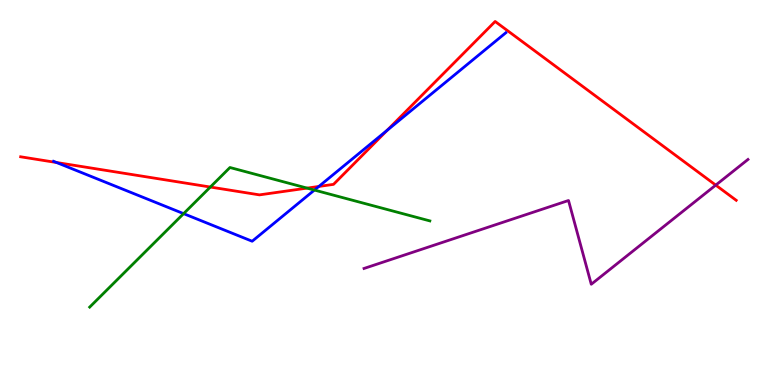[{'lines': ['blue', 'red'], 'intersections': [{'x': 0.73, 'y': 5.78}, {'x': 4.11, 'y': 5.16}, {'x': 5.0, 'y': 6.62}]}, {'lines': ['green', 'red'], 'intersections': [{'x': 2.71, 'y': 5.14}, {'x': 3.96, 'y': 5.11}]}, {'lines': ['purple', 'red'], 'intersections': [{'x': 9.24, 'y': 5.19}]}, {'lines': ['blue', 'green'], 'intersections': [{'x': 2.37, 'y': 4.45}, {'x': 4.06, 'y': 5.06}]}, {'lines': ['blue', 'purple'], 'intersections': []}, {'lines': ['green', 'purple'], 'intersections': []}]